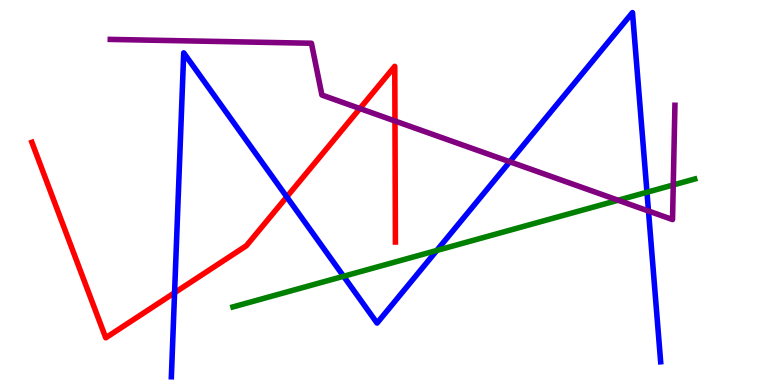[{'lines': ['blue', 'red'], 'intersections': [{'x': 2.25, 'y': 2.4}, {'x': 3.7, 'y': 4.89}]}, {'lines': ['green', 'red'], 'intersections': []}, {'lines': ['purple', 'red'], 'intersections': [{'x': 4.64, 'y': 7.18}, {'x': 5.1, 'y': 6.86}]}, {'lines': ['blue', 'green'], 'intersections': [{'x': 4.43, 'y': 2.82}, {'x': 5.64, 'y': 3.49}, {'x': 8.35, 'y': 5.01}]}, {'lines': ['blue', 'purple'], 'intersections': [{'x': 6.58, 'y': 5.8}, {'x': 8.37, 'y': 4.52}]}, {'lines': ['green', 'purple'], 'intersections': [{'x': 7.98, 'y': 4.8}, {'x': 8.69, 'y': 5.2}]}]